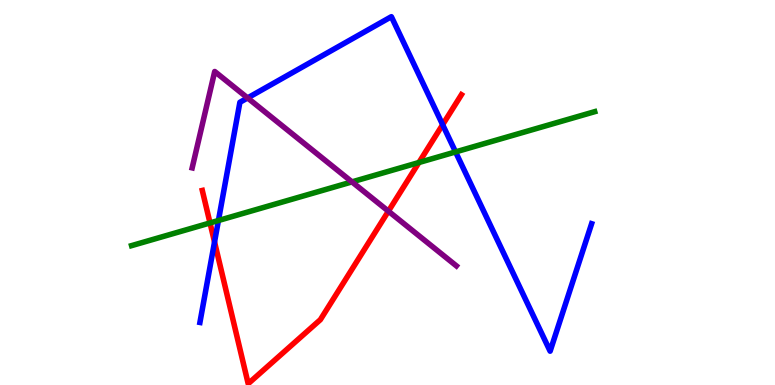[{'lines': ['blue', 'red'], 'intersections': [{'x': 2.77, 'y': 3.71}, {'x': 5.71, 'y': 6.76}]}, {'lines': ['green', 'red'], 'intersections': [{'x': 2.71, 'y': 4.21}, {'x': 5.41, 'y': 5.78}]}, {'lines': ['purple', 'red'], 'intersections': [{'x': 5.01, 'y': 4.51}]}, {'lines': ['blue', 'green'], 'intersections': [{'x': 2.82, 'y': 4.27}, {'x': 5.88, 'y': 6.05}]}, {'lines': ['blue', 'purple'], 'intersections': [{'x': 3.19, 'y': 7.46}]}, {'lines': ['green', 'purple'], 'intersections': [{'x': 4.54, 'y': 5.28}]}]